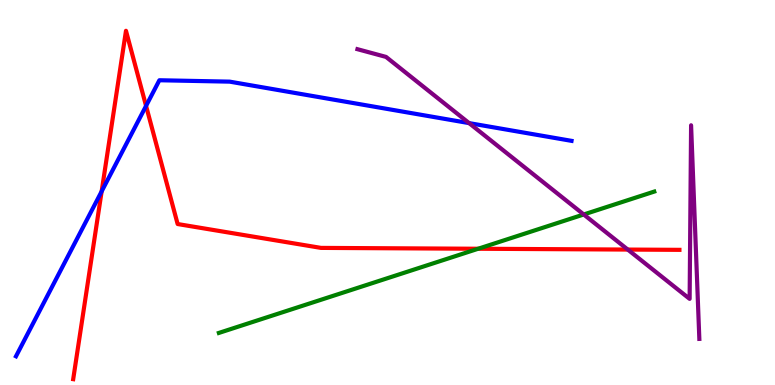[{'lines': ['blue', 'red'], 'intersections': [{'x': 1.31, 'y': 5.03}, {'x': 1.88, 'y': 7.25}]}, {'lines': ['green', 'red'], 'intersections': [{'x': 6.17, 'y': 3.54}]}, {'lines': ['purple', 'red'], 'intersections': [{'x': 8.1, 'y': 3.52}]}, {'lines': ['blue', 'green'], 'intersections': []}, {'lines': ['blue', 'purple'], 'intersections': [{'x': 6.05, 'y': 6.8}]}, {'lines': ['green', 'purple'], 'intersections': [{'x': 7.53, 'y': 4.43}]}]